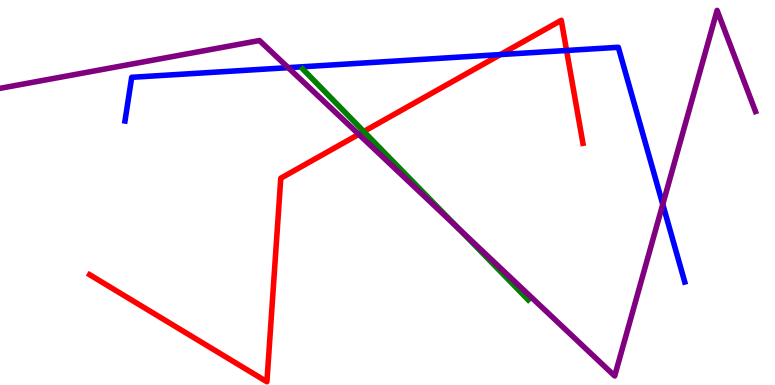[{'lines': ['blue', 'red'], 'intersections': [{'x': 6.46, 'y': 8.58}, {'x': 7.31, 'y': 8.69}]}, {'lines': ['green', 'red'], 'intersections': [{'x': 4.69, 'y': 6.58}]}, {'lines': ['purple', 'red'], 'intersections': [{'x': 4.63, 'y': 6.51}]}, {'lines': ['blue', 'green'], 'intersections': []}, {'lines': ['blue', 'purple'], 'intersections': [{'x': 3.72, 'y': 8.24}, {'x': 8.55, 'y': 4.69}]}, {'lines': ['green', 'purple'], 'intersections': [{'x': 5.91, 'y': 4.07}]}]